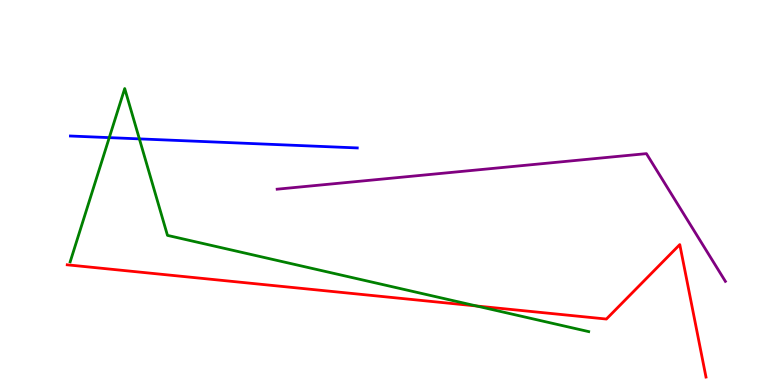[{'lines': ['blue', 'red'], 'intersections': []}, {'lines': ['green', 'red'], 'intersections': [{'x': 6.15, 'y': 2.05}]}, {'lines': ['purple', 'red'], 'intersections': []}, {'lines': ['blue', 'green'], 'intersections': [{'x': 1.41, 'y': 6.43}, {'x': 1.8, 'y': 6.39}]}, {'lines': ['blue', 'purple'], 'intersections': []}, {'lines': ['green', 'purple'], 'intersections': []}]